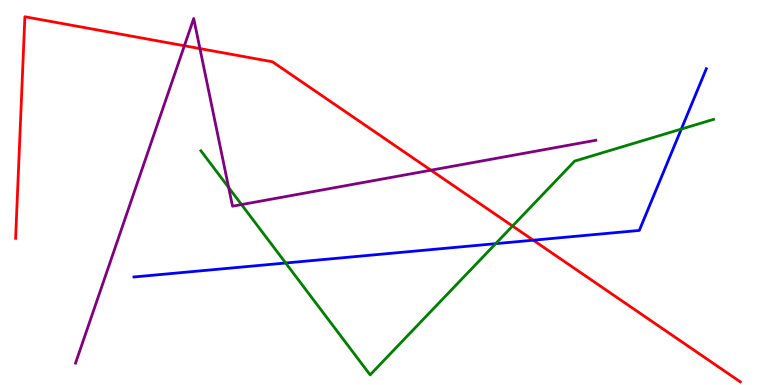[{'lines': ['blue', 'red'], 'intersections': [{'x': 6.88, 'y': 3.76}]}, {'lines': ['green', 'red'], 'intersections': [{'x': 6.61, 'y': 4.13}]}, {'lines': ['purple', 'red'], 'intersections': [{'x': 2.38, 'y': 8.81}, {'x': 2.58, 'y': 8.74}, {'x': 5.56, 'y': 5.58}]}, {'lines': ['blue', 'green'], 'intersections': [{'x': 3.69, 'y': 3.17}, {'x': 6.4, 'y': 3.67}, {'x': 8.79, 'y': 6.65}]}, {'lines': ['blue', 'purple'], 'intersections': []}, {'lines': ['green', 'purple'], 'intersections': [{'x': 2.95, 'y': 5.13}, {'x': 3.12, 'y': 4.69}]}]